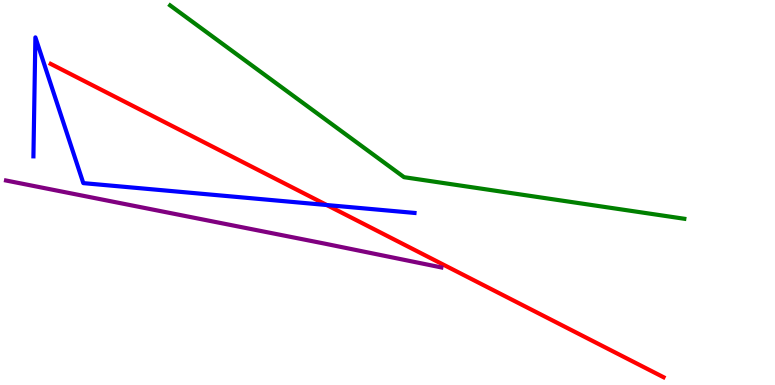[{'lines': ['blue', 'red'], 'intersections': [{'x': 4.22, 'y': 4.67}]}, {'lines': ['green', 'red'], 'intersections': []}, {'lines': ['purple', 'red'], 'intersections': []}, {'lines': ['blue', 'green'], 'intersections': []}, {'lines': ['blue', 'purple'], 'intersections': []}, {'lines': ['green', 'purple'], 'intersections': []}]